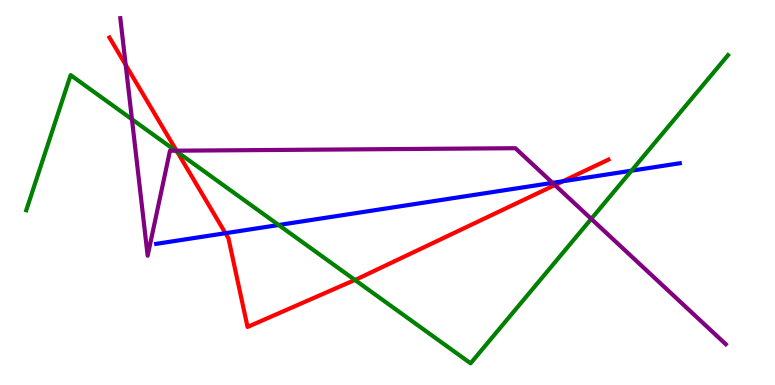[{'lines': ['blue', 'red'], 'intersections': [{'x': 2.91, 'y': 3.94}, {'x': 7.26, 'y': 5.29}]}, {'lines': ['green', 'red'], 'intersections': [{'x': 2.29, 'y': 6.05}, {'x': 4.58, 'y': 2.73}]}, {'lines': ['purple', 'red'], 'intersections': [{'x': 1.62, 'y': 8.31}, {'x': 2.28, 'y': 6.09}, {'x': 7.16, 'y': 5.19}]}, {'lines': ['blue', 'green'], 'intersections': [{'x': 3.6, 'y': 4.16}, {'x': 8.15, 'y': 5.57}]}, {'lines': ['blue', 'purple'], 'intersections': [{'x': 7.13, 'y': 5.25}]}, {'lines': ['green', 'purple'], 'intersections': [{'x': 1.7, 'y': 6.9}, {'x': 2.26, 'y': 6.09}, {'x': 7.63, 'y': 4.31}]}]